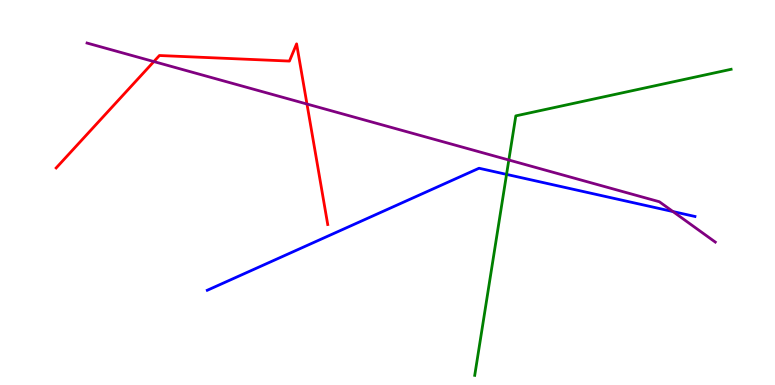[{'lines': ['blue', 'red'], 'intersections': []}, {'lines': ['green', 'red'], 'intersections': []}, {'lines': ['purple', 'red'], 'intersections': [{'x': 1.99, 'y': 8.4}, {'x': 3.96, 'y': 7.3}]}, {'lines': ['blue', 'green'], 'intersections': [{'x': 6.54, 'y': 5.47}]}, {'lines': ['blue', 'purple'], 'intersections': [{'x': 8.68, 'y': 4.5}]}, {'lines': ['green', 'purple'], 'intersections': [{'x': 6.57, 'y': 5.84}]}]